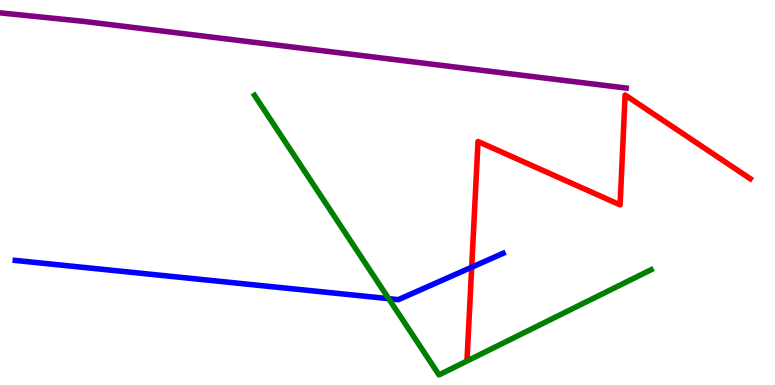[{'lines': ['blue', 'red'], 'intersections': [{'x': 6.09, 'y': 3.06}]}, {'lines': ['green', 'red'], 'intersections': []}, {'lines': ['purple', 'red'], 'intersections': []}, {'lines': ['blue', 'green'], 'intersections': [{'x': 5.02, 'y': 2.24}]}, {'lines': ['blue', 'purple'], 'intersections': []}, {'lines': ['green', 'purple'], 'intersections': []}]